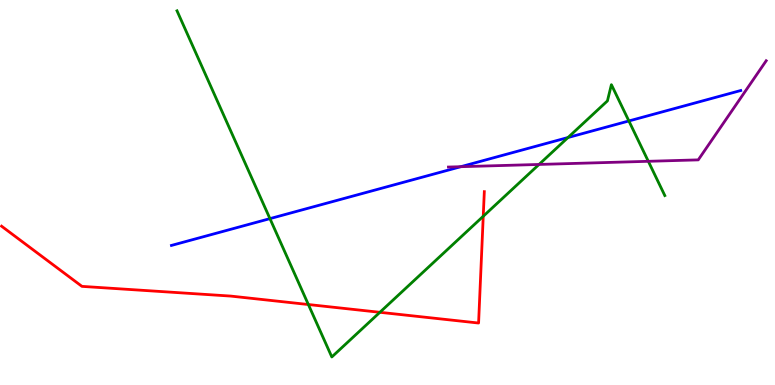[{'lines': ['blue', 'red'], 'intersections': []}, {'lines': ['green', 'red'], 'intersections': [{'x': 3.98, 'y': 2.09}, {'x': 4.9, 'y': 1.89}, {'x': 6.24, 'y': 4.38}]}, {'lines': ['purple', 'red'], 'intersections': []}, {'lines': ['blue', 'green'], 'intersections': [{'x': 3.48, 'y': 4.32}, {'x': 7.33, 'y': 6.43}, {'x': 8.11, 'y': 6.86}]}, {'lines': ['blue', 'purple'], 'intersections': [{'x': 5.95, 'y': 5.67}]}, {'lines': ['green', 'purple'], 'intersections': [{'x': 6.96, 'y': 5.73}, {'x': 8.37, 'y': 5.81}]}]